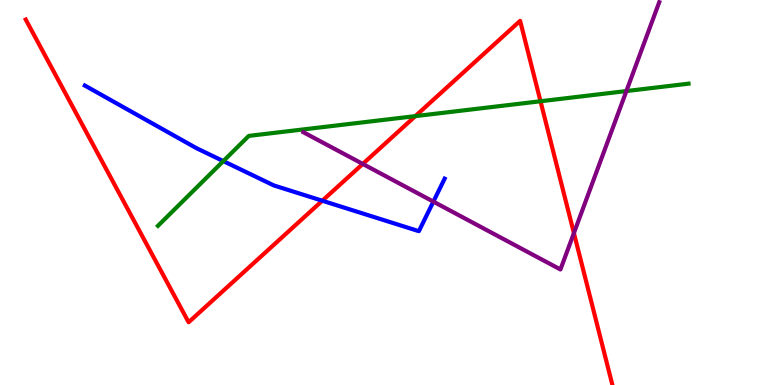[{'lines': ['blue', 'red'], 'intersections': [{'x': 4.16, 'y': 4.79}]}, {'lines': ['green', 'red'], 'intersections': [{'x': 5.36, 'y': 6.98}, {'x': 6.97, 'y': 7.37}]}, {'lines': ['purple', 'red'], 'intersections': [{'x': 4.68, 'y': 5.74}, {'x': 7.41, 'y': 3.95}]}, {'lines': ['blue', 'green'], 'intersections': [{'x': 2.88, 'y': 5.82}]}, {'lines': ['blue', 'purple'], 'intersections': [{'x': 5.59, 'y': 4.76}]}, {'lines': ['green', 'purple'], 'intersections': [{'x': 8.08, 'y': 7.63}]}]